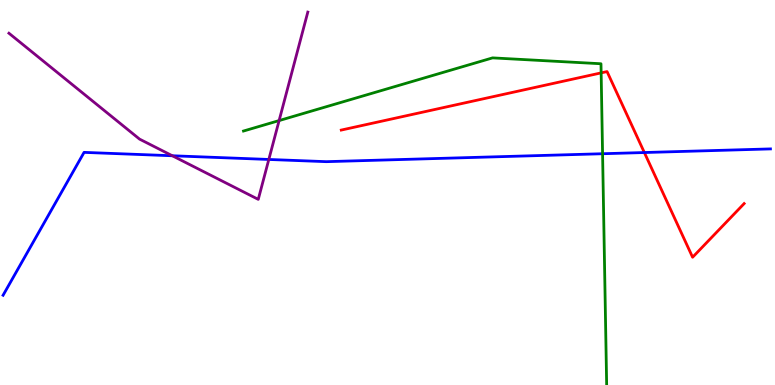[{'lines': ['blue', 'red'], 'intersections': [{'x': 8.31, 'y': 6.04}]}, {'lines': ['green', 'red'], 'intersections': [{'x': 7.76, 'y': 8.11}]}, {'lines': ['purple', 'red'], 'intersections': []}, {'lines': ['blue', 'green'], 'intersections': [{'x': 7.78, 'y': 6.01}]}, {'lines': ['blue', 'purple'], 'intersections': [{'x': 2.22, 'y': 5.95}, {'x': 3.47, 'y': 5.86}]}, {'lines': ['green', 'purple'], 'intersections': [{'x': 3.6, 'y': 6.87}]}]